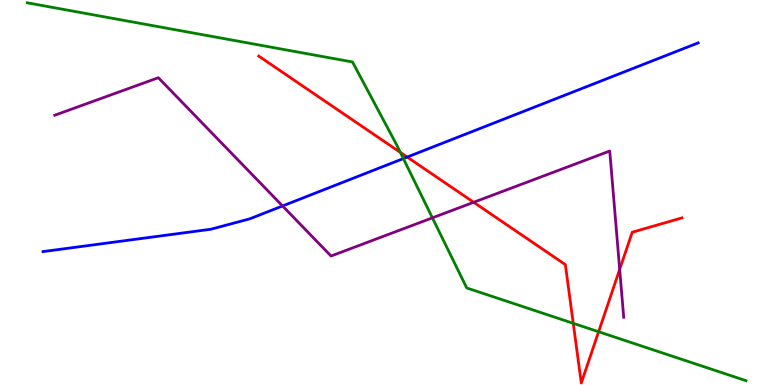[{'lines': ['blue', 'red'], 'intersections': [{'x': 5.25, 'y': 5.92}]}, {'lines': ['green', 'red'], 'intersections': [{'x': 5.17, 'y': 6.04}, {'x': 7.4, 'y': 1.6}, {'x': 7.72, 'y': 1.38}]}, {'lines': ['purple', 'red'], 'intersections': [{'x': 6.11, 'y': 4.75}, {'x': 8.0, 'y': 3.0}]}, {'lines': ['blue', 'green'], 'intersections': [{'x': 5.2, 'y': 5.88}]}, {'lines': ['blue', 'purple'], 'intersections': [{'x': 3.65, 'y': 4.65}]}, {'lines': ['green', 'purple'], 'intersections': [{'x': 5.58, 'y': 4.34}]}]